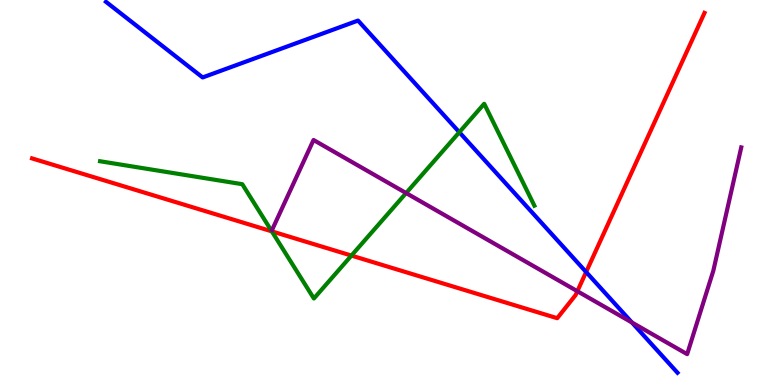[{'lines': ['blue', 'red'], 'intersections': [{'x': 7.56, 'y': 2.93}]}, {'lines': ['green', 'red'], 'intersections': [{'x': 3.51, 'y': 3.99}, {'x': 4.53, 'y': 3.36}]}, {'lines': ['purple', 'red'], 'intersections': [{'x': 7.45, 'y': 2.44}]}, {'lines': ['blue', 'green'], 'intersections': [{'x': 5.93, 'y': 6.57}]}, {'lines': ['blue', 'purple'], 'intersections': [{'x': 8.15, 'y': 1.62}]}, {'lines': ['green', 'purple'], 'intersections': [{'x': 5.24, 'y': 4.99}]}]